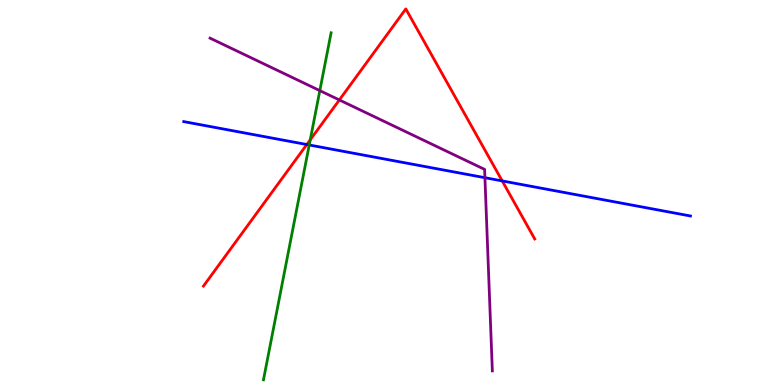[{'lines': ['blue', 'red'], 'intersections': [{'x': 3.96, 'y': 6.25}, {'x': 6.48, 'y': 5.3}]}, {'lines': ['green', 'red'], 'intersections': [{'x': 4.0, 'y': 6.37}]}, {'lines': ['purple', 'red'], 'intersections': [{'x': 4.38, 'y': 7.4}]}, {'lines': ['blue', 'green'], 'intersections': [{'x': 3.99, 'y': 6.23}]}, {'lines': ['blue', 'purple'], 'intersections': [{'x': 6.26, 'y': 5.38}]}, {'lines': ['green', 'purple'], 'intersections': [{'x': 4.13, 'y': 7.65}]}]